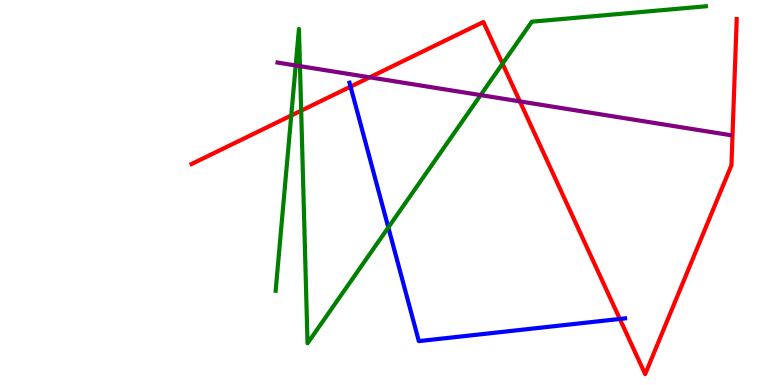[{'lines': ['blue', 'red'], 'intersections': [{'x': 4.52, 'y': 7.75}, {'x': 8.0, 'y': 1.72}]}, {'lines': ['green', 'red'], 'intersections': [{'x': 3.76, 'y': 7.0}, {'x': 3.89, 'y': 7.13}, {'x': 6.48, 'y': 8.35}]}, {'lines': ['purple', 'red'], 'intersections': [{'x': 4.77, 'y': 7.99}, {'x': 6.71, 'y': 7.37}]}, {'lines': ['blue', 'green'], 'intersections': [{'x': 5.01, 'y': 4.09}]}, {'lines': ['blue', 'purple'], 'intersections': []}, {'lines': ['green', 'purple'], 'intersections': [{'x': 3.82, 'y': 8.3}, {'x': 3.87, 'y': 8.28}, {'x': 6.2, 'y': 7.53}]}]